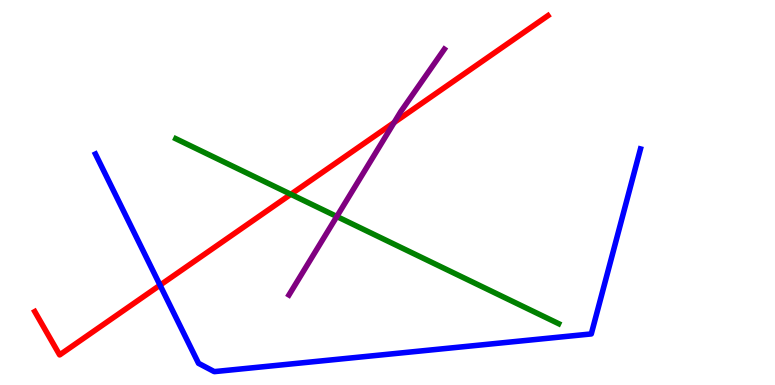[{'lines': ['blue', 'red'], 'intersections': [{'x': 2.06, 'y': 2.59}]}, {'lines': ['green', 'red'], 'intersections': [{'x': 3.75, 'y': 4.95}]}, {'lines': ['purple', 'red'], 'intersections': [{'x': 5.09, 'y': 6.82}]}, {'lines': ['blue', 'green'], 'intersections': []}, {'lines': ['blue', 'purple'], 'intersections': []}, {'lines': ['green', 'purple'], 'intersections': [{'x': 4.35, 'y': 4.38}]}]